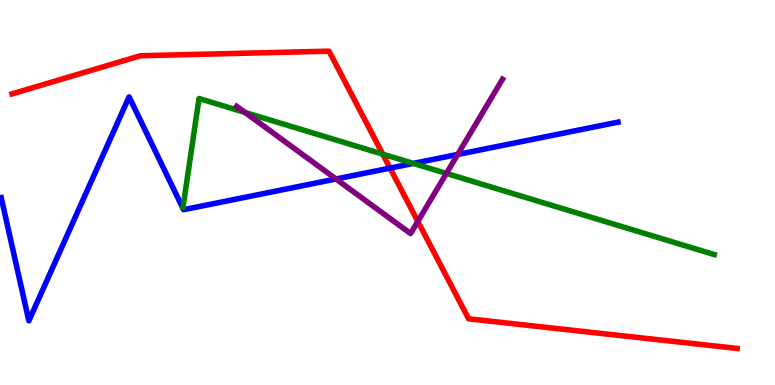[{'lines': ['blue', 'red'], 'intersections': [{'x': 5.03, 'y': 5.63}]}, {'lines': ['green', 'red'], 'intersections': [{'x': 4.94, 'y': 6.0}]}, {'lines': ['purple', 'red'], 'intersections': [{'x': 5.39, 'y': 4.25}]}, {'lines': ['blue', 'green'], 'intersections': [{'x': 5.33, 'y': 5.76}]}, {'lines': ['blue', 'purple'], 'intersections': [{'x': 4.34, 'y': 5.35}, {'x': 5.91, 'y': 5.99}]}, {'lines': ['green', 'purple'], 'intersections': [{'x': 3.16, 'y': 7.08}, {'x': 5.76, 'y': 5.5}]}]